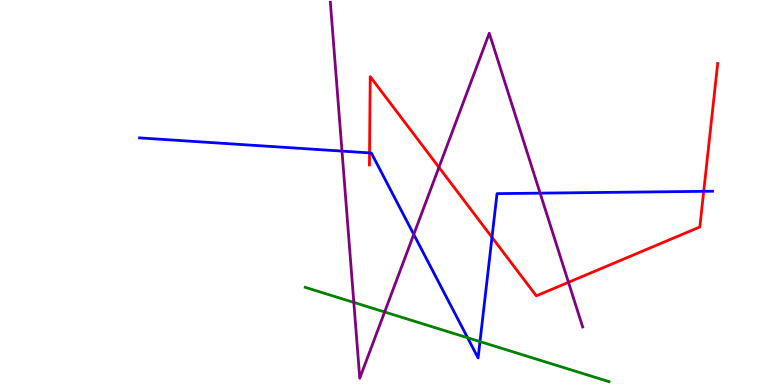[{'lines': ['blue', 'red'], 'intersections': [{'x': 4.77, 'y': 6.03}, {'x': 6.35, 'y': 3.84}, {'x': 9.08, 'y': 5.03}]}, {'lines': ['green', 'red'], 'intersections': []}, {'lines': ['purple', 'red'], 'intersections': [{'x': 5.66, 'y': 5.65}, {'x': 7.34, 'y': 2.67}]}, {'lines': ['blue', 'green'], 'intersections': [{'x': 6.03, 'y': 1.23}, {'x': 6.19, 'y': 1.13}]}, {'lines': ['blue', 'purple'], 'intersections': [{'x': 4.41, 'y': 6.08}, {'x': 5.34, 'y': 3.91}, {'x': 6.97, 'y': 4.98}]}, {'lines': ['green', 'purple'], 'intersections': [{'x': 4.57, 'y': 2.14}, {'x': 4.96, 'y': 1.9}]}]